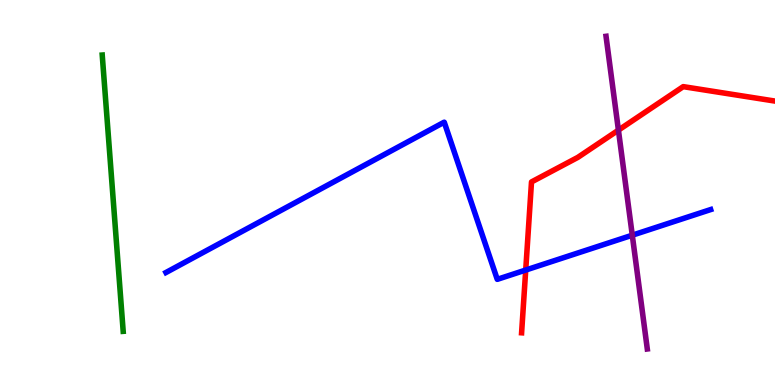[{'lines': ['blue', 'red'], 'intersections': [{'x': 6.78, 'y': 2.99}]}, {'lines': ['green', 'red'], 'intersections': []}, {'lines': ['purple', 'red'], 'intersections': [{'x': 7.98, 'y': 6.62}]}, {'lines': ['blue', 'green'], 'intersections': []}, {'lines': ['blue', 'purple'], 'intersections': [{'x': 8.16, 'y': 3.89}]}, {'lines': ['green', 'purple'], 'intersections': []}]